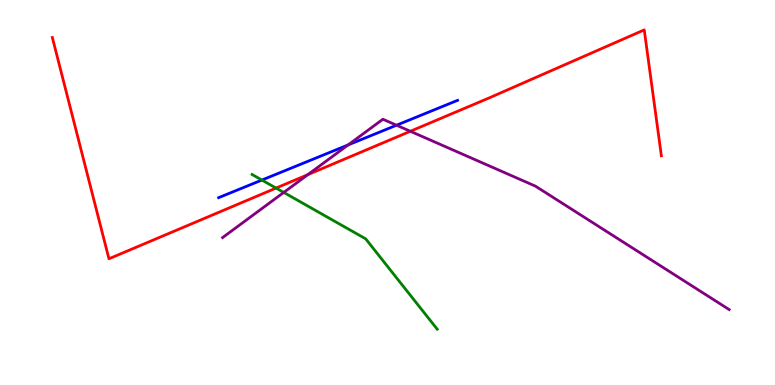[{'lines': ['blue', 'red'], 'intersections': []}, {'lines': ['green', 'red'], 'intersections': [{'x': 3.56, 'y': 5.11}]}, {'lines': ['purple', 'red'], 'intersections': [{'x': 3.97, 'y': 5.46}, {'x': 5.29, 'y': 6.59}]}, {'lines': ['blue', 'green'], 'intersections': [{'x': 3.38, 'y': 5.32}]}, {'lines': ['blue', 'purple'], 'intersections': [{'x': 4.49, 'y': 6.24}, {'x': 5.12, 'y': 6.75}]}, {'lines': ['green', 'purple'], 'intersections': [{'x': 3.66, 'y': 5.0}]}]